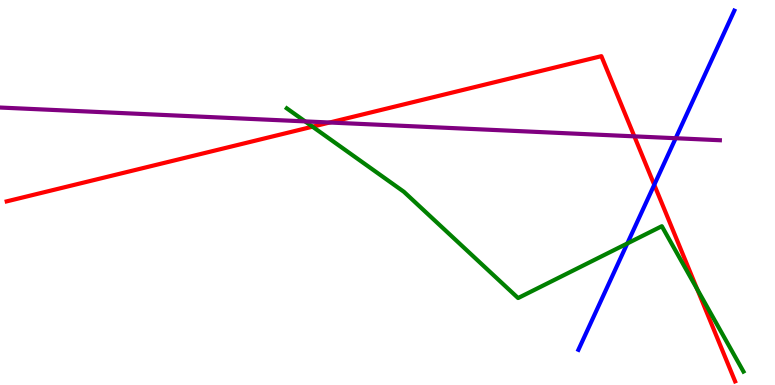[{'lines': ['blue', 'red'], 'intersections': [{'x': 8.44, 'y': 5.2}]}, {'lines': ['green', 'red'], 'intersections': [{'x': 4.03, 'y': 6.71}, {'x': 9.0, 'y': 2.49}]}, {'lines': ['purple', 'red'], 'intersections': [{'x': 4.25, 'y': 6.82}, {'x': 8.19, 'y': 6.46}]}, {'lines': ['blue', 'green'], 'intersections': [{'x': 8.09, 'y': 3.68}]}, {'lines': ['blue', 'purple'], 'intersections': [{'x': 8.72, 'y': 6.41}]}, {'lines': ['green', 'purple'], 'intersections': [{'x': 3.94, 'y': 6.85}]}]